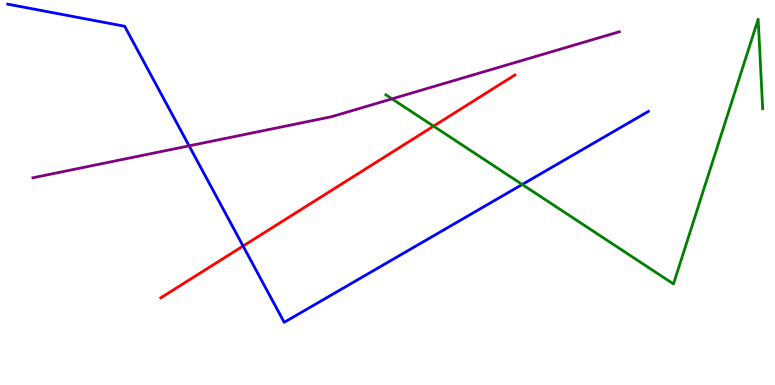[{'lines': ['blue', 'red'], 'intersections': [{'x': 3.14, 'y': 3.61}]}, {'lines': ['green', 'red'], 'intersections': [{'x': 5.59, 'y': 6.72}]}, {'lines': ['purple', 'red'], 'intersections': []}, {'lines': ['blue', 'green'], 'intersections': [{'x': 6.74, 'y': 5.21}]}, {'lines': ['blue', 'purple'], 'intersections': [{'x': 2.44, 'y': 6.21}]}, {'lines': ['green', 'purple'], 'intersections': [{'x': 5.06, 'y': 7.43}]}]